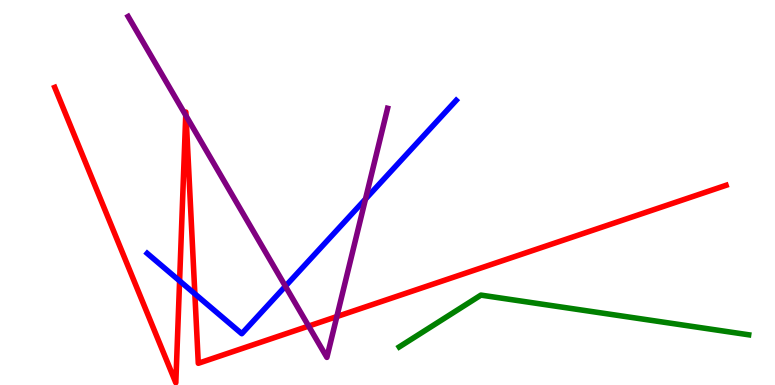[{'lines': ['blue', 'red'], 'intersections': [{'x': 2.32, 'y': 2.7}, {'x': 2.51, 'y': 2.37}]}, {'lines': ['green', 'red'], 'intersections': []}, {'lines': ['purple', 'red'], 'intersections': [{'x': 2.4, 'y': 7.01}, {'x': 2.4, 'y': 6.99}, {'x': 3.98, 'y': 1.53}, {'x': 4.35, 'y': 1.78}]}, {'lines': ['blue', 'green'], 'intersections': []}, {'lines': ['blue', 'purple'], 'intersections': [{'x': 3.68, 'y': 2.57}, {'x': 4.72, 'y': 4.83}]}, {'lines': ['green', 'purple'], 'intersections': []}]